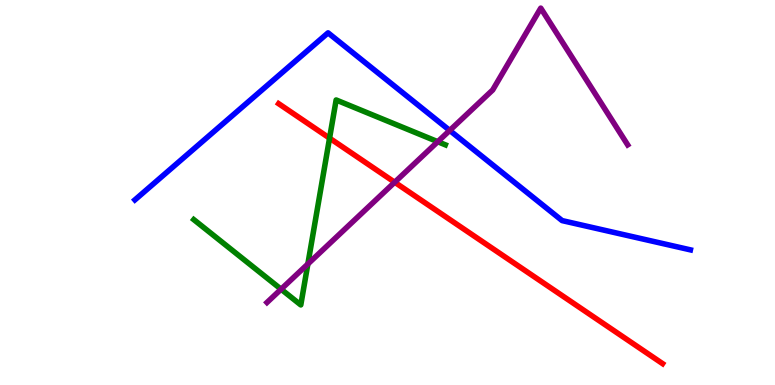[{'lines': ['blue', 'red'], 'intersections': []}, {'lines': ['green', 'red'], 'intersections': [{'x': 4.25, 'y': 6.41}]}, {'lines': ['purple', 'red'], 'intersections': [{'x': 5.09, 'y': 5.27}]}, {'lines': ['blue', 'green'], 'intersections': []}, {'lines': ['blue', 'purple'], 'intersections': [{'x': 5.8, 'y': 6.61}]}, {'lines': ['green', 'purple'], 'intersections': [{'x': 3.63, 'y': 2.49}, {'x': 3.97, 'y': 3.14}, {'x': 5.65, 'y': 6.32}]}]